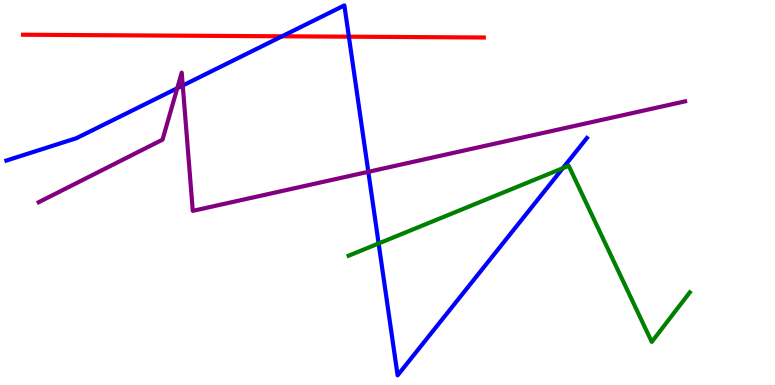[{'lines': ['blue', 'red'], 'intersections': [{'x': 3.64, 'y': 9.06}, {'x': 4.5, 'y': 9.05}]}, {'lines': ['green', 'red'], 'intersections': []}, {'lines': ['purple', 'red'], 'intersections': []}, {'lines': ['blue', 'green'], 'intersections': [{'x': 4.89, 'y': 3.68}, {'x': 7.26, 'y': 5.63}]}, {'lines': ['blue', 'purple'], 'intersections': [{'x': 2.29, 'y': 7.71}, {'x': 2.36, 'y': 7.78}, {'x': 4.75, 'y': 5.54}]}, {'lines': ['green', 'purple'], 'intersections': []}]